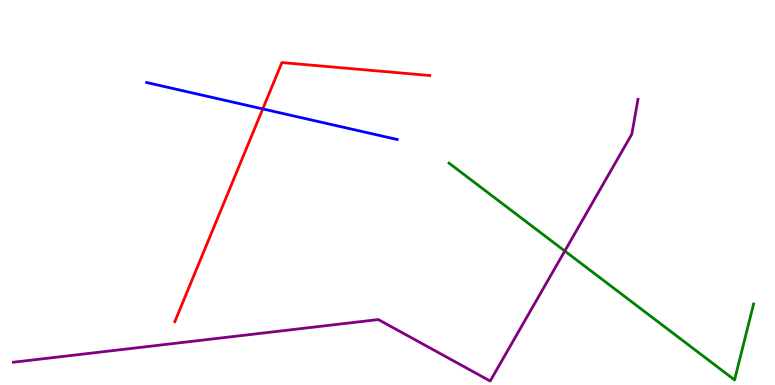[{'lines': ['blue', 'red'], 'intersections': [{'x': 3.39, 'y': 7.17}]}, {'lines': ['green', 'red'], 'intersections': []}, {'lines': ['purple', 'red'], 'intersections': []}, {'lines': ['blue', 'green'], 'intersections': []}, {'lines': ['blue', 'purple'], 'intersections': []}, {'lines': ['green', 'purple'], 'intersections': [{'x': 7.29, 'y': 3.48}]}]